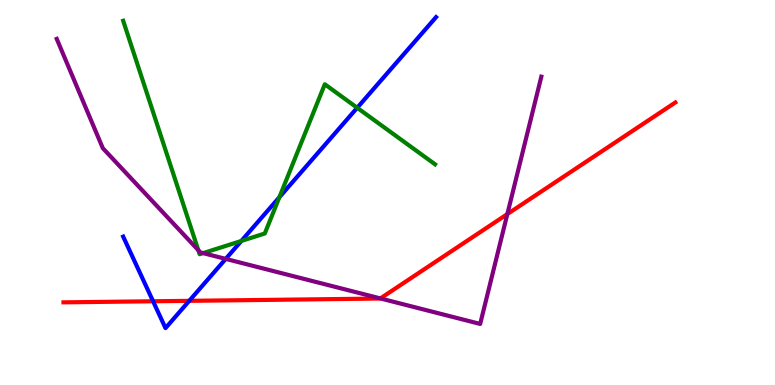[{'lines': ['blue', 'red'], 'intersections': [{'x': 1.98, 'y': 2.17}, {'x': 2.44, 'y': 2.19}]}, {'lines': ['green', 'red'], 'intersections': []}, {'lines': ['purple', 'red'], 'intersections': [{'x': 4.91, 'y': 2.25}, {'x': 6.55, 'y': 4.44}]}, {'lines': ['blue', 'green'], 'intersections': [{'x': 3.11, 'y': 3.74}, {'x': 3.6, 'y': 4.88}, {'x': 4.61, 'y': 7.2}]}, {'lines': ['blue', 'purple'], 'intersections': [{'x': 2.91, 'y': 3.28}]}, {'lines': ['green', 'purple'], 'intersections': [{'x': 2.56, 'y': 3.5}, {'x': 2.62, 'y': 3.43}]}]